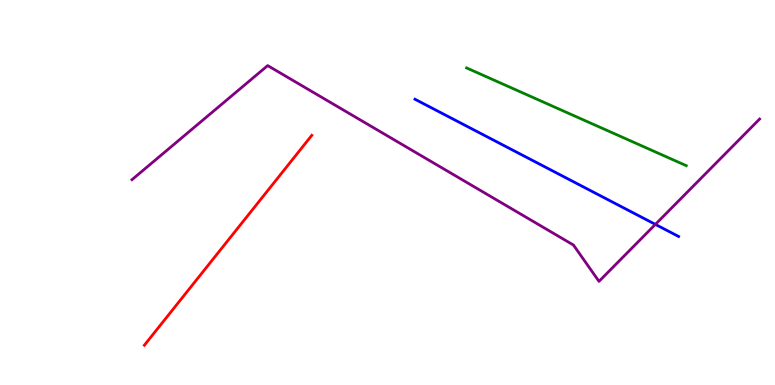[{'lines': ['blue', 'red'], 'intersections': []}, {'lines': ['green', 'red'], 'intersections': []}, {'lines': ['purple', 'red'], 'intersections': []}, {'lines': ['blue', 'green'], 'intersections': []}, {'lines': ['blue', 'purple'], 'intersections': [{'x': 8.46, 'y': 4.17}]}, {'lines': ['green', 'purple'], 'intersections': []}]